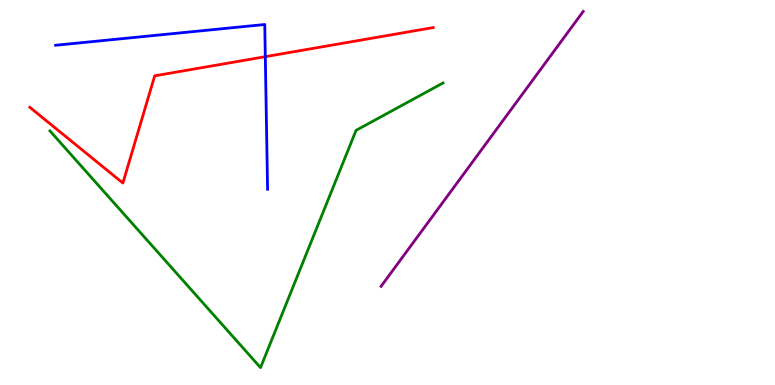[{'lines': ['blue', 'red'], 'intersections': [{'x': 3.42, 'y': 8.53}]}, {'lines': ['green', 'red'], 'intersections': []}, {'lines': ['purple', 'red'], 'intersections': []}, {'lines': ['blue', 'green'], 'intersections': []}, {'lines': ['blue', 'purple'], 'intersections': []}, {'lines': ['green', 'purple'], 'intersections': []}]